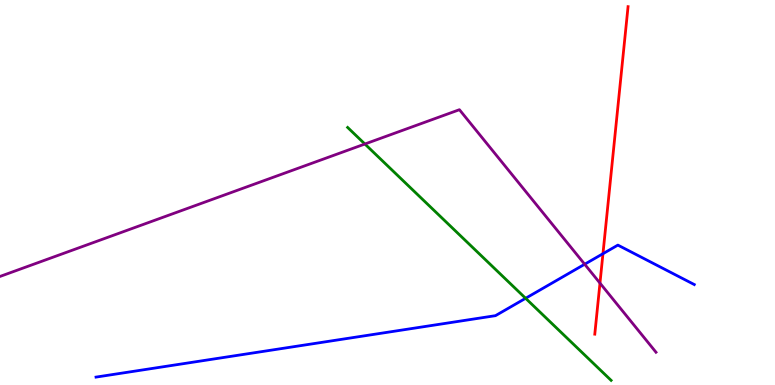[{'lines': ['blue', 'red'], 'intersections': [{'x': 7.78, 'y': 3.41}]}, {'lines': ['green', 'red'], 'intersections': []}, {'lines': ['purple', 'red'], 'intersections': [{'x': 7.74, 'y': 2.65}]}, {'lines': ['blue', 'green'], 'intersections': [{'x': 6.78, 'y': 2.25}]}, {'lines': ['blue', 'purple'], 'intersections': [{'x': 7.54, 'y': 3.14}]}, {'lines': ['green', 'purple'], 'intersections': [{'x': 4.71, 'y': 6.26}]}]